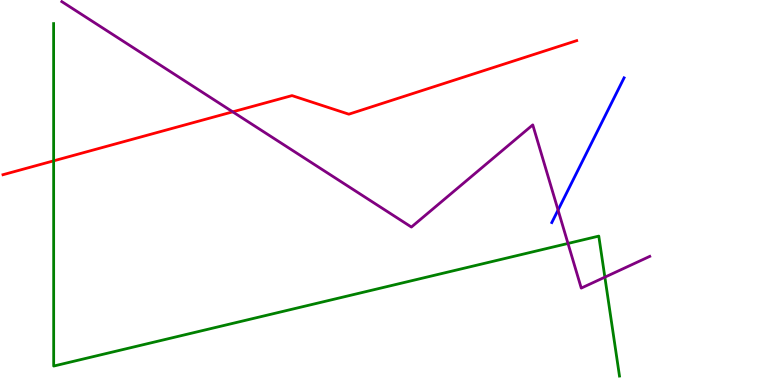[{'lines': ['blue', 'red'], 'intersections': []}, {'lines': ['green', 'red'], 'intersections': [{'x': 0.692, 'y': 5.82}]}, {'lines': ['purple', 'red'], 'intersections': [{'x': 3.0, 'y': 7.1}]}, {'lines': ['blue', 'green'], 'intersections': []}, {'lines': ['blue', 'purple'], 'intersections': [{'x': 7.2, 'y': 4.54}]}, {'lines': ['green', 'purple'], 'intersections': [{'x': 7.33, 'y': 3.68}, {'x': 7.8, 'y': 2.8}]}]